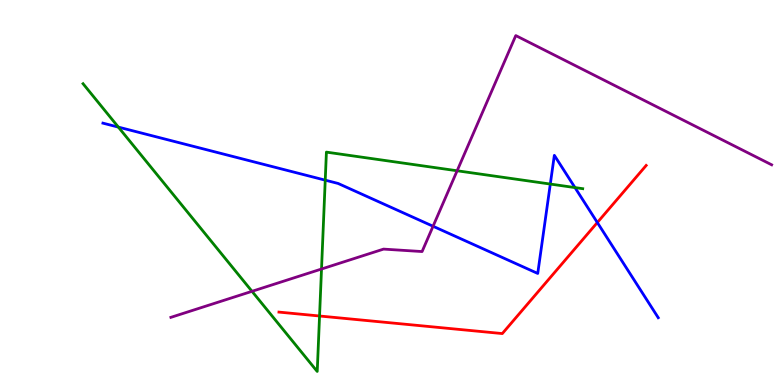[{'lines': ['blue', 'red'], 'intersections': [{'x': 7.71, 'y': 4.22}]}, {'lines': ['green', 'red'], 'intersections': [{'x': 4.12, 'y': 1.79}]}, {'lines': ['purple', 'red'], 'intersections': []}, {'lines': ['blue', 'green'], 'intersections': [{'x': 1.53, 'y': 6.7}, {'x': 4.2, 'y': 5.32}, {'x': 7.1, 'y': 5.22}, {'x': 7.42, 'y': 5.13}]}, {'lines': ['blue', 'purple'], 'intersections': [{'x': 5.59, 'y': 4.12}]}, {'lines': ['green', 'purple'], 'intersections': [{'x': 3.25, 'y': 2.43}, {'x': 4.15, 'y': 3.01}, {'x': 5.9, 'y': 5.56}]}]